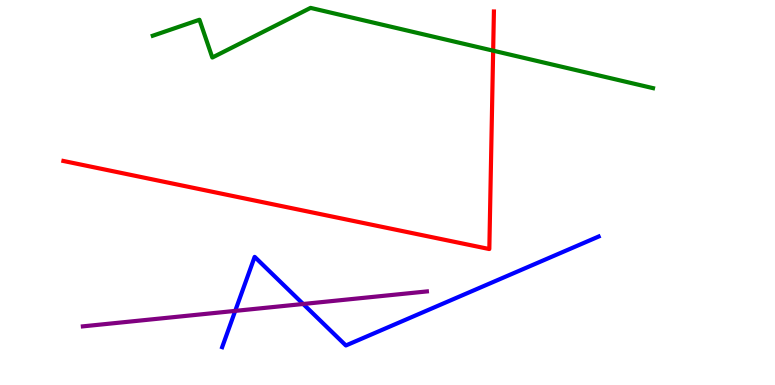[{'lines': ['blue', 'red'], 'intersections': []}, {'lines': ['green', 'red'], 'intersections': [{'x': 6.36, 'y': 8.68}]}, {'lines': ['purple', 'red'], 'intersections': []}, {'lines': ['blue', 'green'], 'intersections': []}, {'lines': ['blue', 'purple'], 'intersections': [{'x': 3.04, 'y': 1.92}, {'x': 3.91, 'y': 2.1}]}, {'lines': ['green', 'purple'], 'intersections': []}]